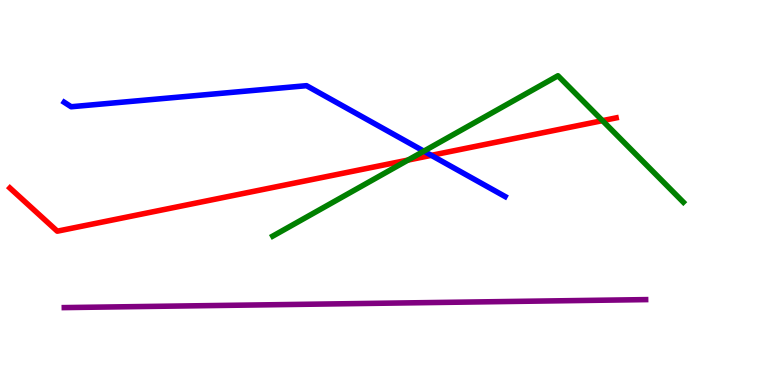[{'lines': ['blue', 'red'], 'intersections': [{'x': 5.57, 'y': 5.96}]}, {'lines': ['green', 'red'], 'intersections': [{'x': 5.26, 'y': 5.84}, {'x': 7.77, 'y': 6.87}]}, {'lines': ['purple', 'red'], 'intersections': []}, {'lines': ['blue', 'green'], 'intersections': [{'x': 5.47, 'y': 6.07}]}, {'lines': ['blue', 'purple'], 'intersections': []}, {'lines': ['green', 'purple'], 'intersections': []}]